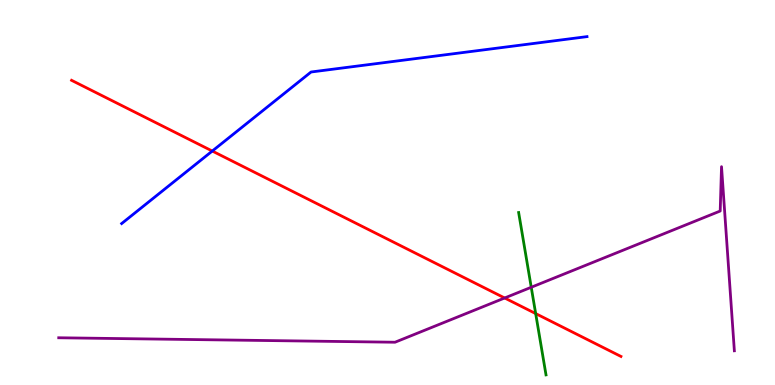[{'lines': ['blue', 'red'], 'intersections': [{'x': 2.74, 'y': 6.08}]}, {'lines': ['green', 'red'], 'intersections': [{'x': 6.91, 'y': 1.86}]}, {'lines': ['purple', 'red'], 'intersections': [{'x': 6.51, 'y': 2.26}]}, {'lines': ['blue', 'green'], 'intersections': []}, {'lines': ['blue', 'purple'], 'intersections': []}, {'lines': ['green', 'purple'], 'intersections': [{'x': 6.85, 'y': 2.54}]}]